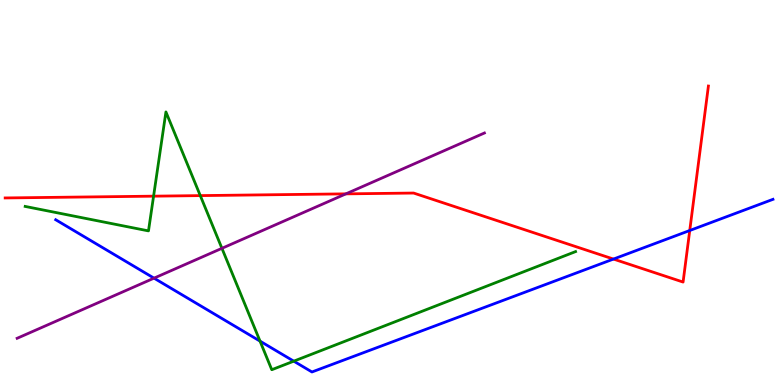[{'lines': ['blue', 'red'], 'intersections': [{'x': 7.92, 'y': 3.27}, {'x': 8.9, 'y': 4.01}]}, {'lines': ['green', 'red'], 'intersections': [{'x': 1.98, 'y': 4.9}, {'x': 2.58, 'y': 4.92}]}, {'lines': ['purple', 'red'], 'intersections': [{'x': 4.46, 'y': 4.96}]}, {'lines': ['blue', 'green'], 'intersections': [{'x': 3.36, 'y': 1.14}, {'x': 3.79, 'y': 0.619}]}, {'lines': ['blue', 'purple'], 'intersections': [{'x': 1.99, 'y': 2.78}]}, {'lines': ['green', 'purple'], 'intersections': [{'x': 2.86, 'y': 3.55}]}]